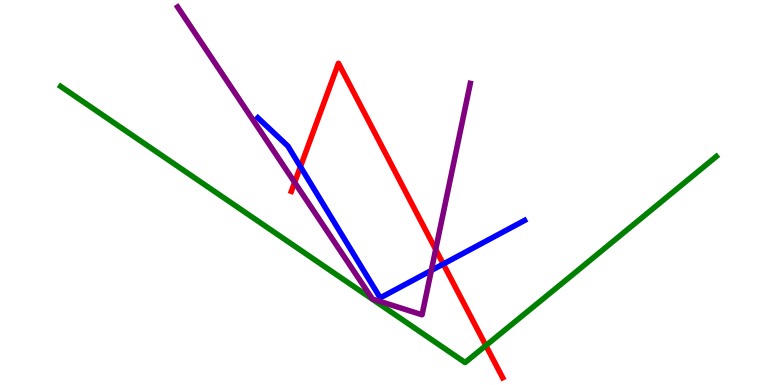[{'lines': ['blue', 'red'], 'intersections': [{'x': 3.88, 'y': 5.67}, {'x': 5.72, 'y': 3.14}]}, {'lines': ['green', 'red'], 'intersections': [{'x': 6.27, 'y': 1.02}]}, {'lines': ['purple', 'red'], 'intersections': [{'x': 3.8, 'y': 5.26}, {'x': 5.62, 'y': 3.52}]}, {'lines': ['blue', 'green'], 'intersections': []}, {'lines': ['blue', 'purple'], 'intersections': [{'x': 5.57, 'y': 2.98}]}, {'lines': ['green', 'purple'], 'intersections': []}]